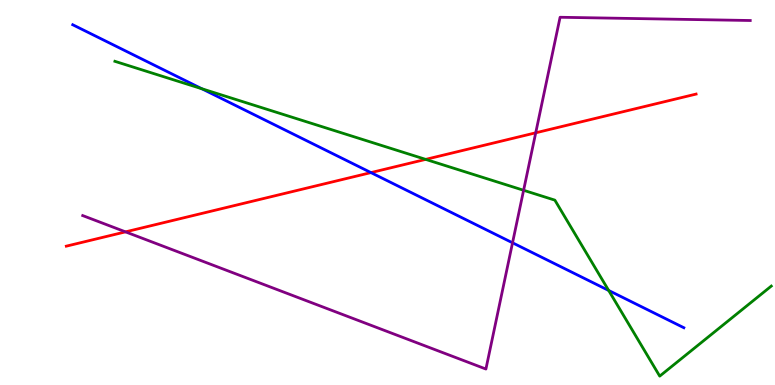[{'lines': ['blue', 'red'], 'intersections': [{'x': 4.79, 'y': 5.52}]}, {'lines': ['green', 'red'], 'intersections': [{'x': 5.49, 'y': 5.86}]}, {'lines': ['purple', 'red'], 'intersections': [{'x': 1.62, 'y': 3.98}, {'x': 6.91, 'y': 6.55}]}, {'lines': ['blue', 'green'], 'intersections': [{'x': 2.6, 'y': 7.7}, {'x': 7.85, 'y': 2.46}]}, {'lines': ['blue', 'purple'], 'intersections': [{'x': 6.61, 'y': 3.69}]}, {'lines': ['green', 'purple'], 'intersections': [{'x': 6.76, 'y': 5.06}]}]